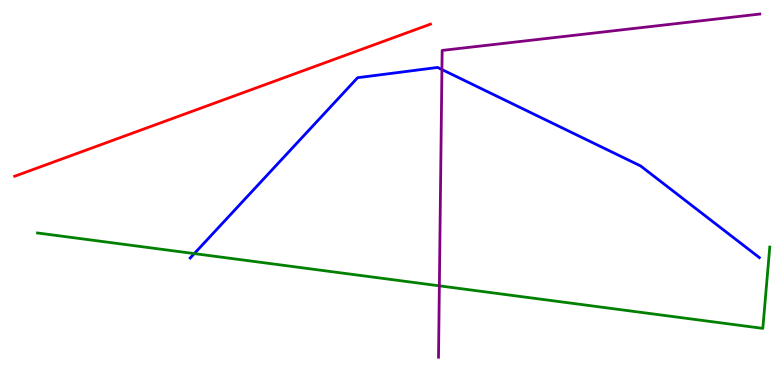[{'lines': ['blue', 'red'], 'intersections': []}, {'lines': ['green', 'red'], 'intersections': []}, {'lines': ['purple', 'red'], 'intersections': []}, {'lines': ['blue', 'green'], 'intersections': [{'x': 2.51, 'y': 3.41}]}, {'lines': ['blue', 'purple'], 'intersections': [{'x': 5.7, 'y': 8.19}]}, {'lines': ['green', 'purple'], 'intersections': [{'x': 5.67, 'y': 2.58}]}]